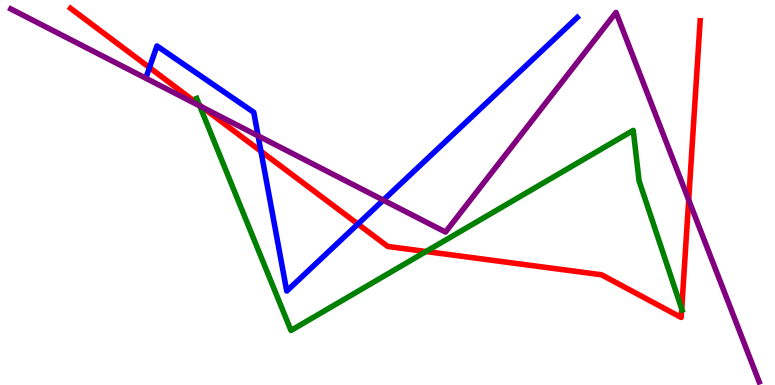[{'lines': ['blue', 'red'], 'intersections': [{'x': 1.93, 'y': 8.24}, {'x': 3.37, 'y': 6.07}, {'x': 4.62, 'y': 4.18}]}, {'lines': ['green', 'red'], 'intersections': [{'x': 2.57, 'y': 7.27}, {'x': 5.5, 'y': 3.47}, {'x': 8.8, 'y': 1.98}]}, {'lines': ['purple', 'red'], 'intersections': [{'x': 2.61, 'y': 7.21}, {'x': 8.89, 'y': 4.81}]}, {'lines': ['blue', 'green'], 'intersections': []}, {'lines': ['blue', 'purple'], 'intersections': [{'x': 3.33, 'y': 6.47}, {'x': 4.95, 'y': 4.8}]}, {'lines': ['green', 'purple'], 'intersections': [{'x': 2.58, 'y': 7.25}]}]